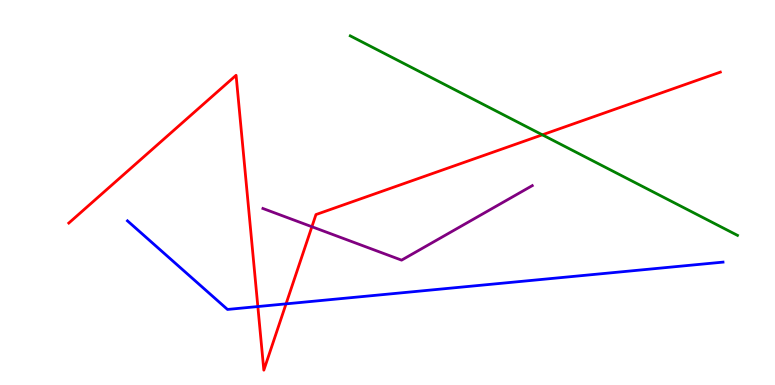[{'lines': ['blue', 'red'], 'intersections': [{'x': 3.33, 'y': 2.04}, {'x': 3.69, 'y': 2.11}]}, {'lines': ['green', 'red'], 'intersections': [{'x': 7.0, 'y': 6.5}]}, {'lines': ['purple', 'red'], 'intersections': [{'x': 4.02, 'y': 4.11}]}, {'lines': ['blue', 'green'], 'intersections': []}, {'lines': ['blue', 'purple'], 'intersections': []}, {'lines': ['green', 'purple'], 'intersections': []}]